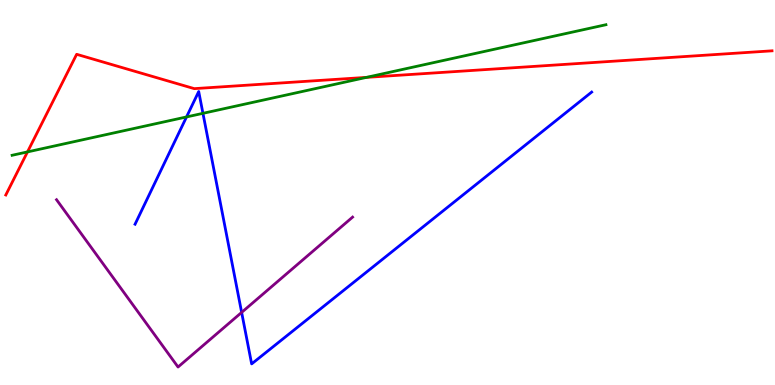[{'lines': ['blue', 'red'], 'intersections': []}, {'lines': ['green', 'red'], 'intersections': [{'x': 0.355, 'y': 6.05}, {'x': 4.73, 'y': 7.99}]}, {'lines': ['purple', 'red'], 'intersections': []}, {'lines': ['blue', 'green'], 'intersections': [{'x': 2.41, 'y': 6.96}, {'x': 2.62, 'y': 7.06}]}, {'lines': ['blue', 'purple'], 'intersections': [{'x': 3.12, 'y': 1.89}]}, {'lines': ['green', 'purple'], 'intersections': []}]